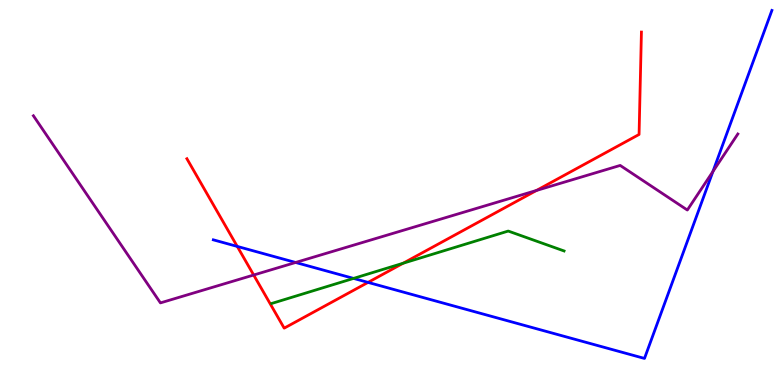[{'lines': ['blue', 'red'], 'intersections': [{'x': 3.06, 'y': 3.6}, {'x': 4.75, 'y': 2.67}]}, {'lines': ['green', 'red'], 'intersections': [{'x': 5.2, 'y': 3.16}]}, {'lines': ['purple', 'red'], 'intersections': [{'x': 3.27, 'y': 2.86}, {'x': 6.92, 'y': 5.05}]}, {'lines': ['blue', 'green'], 'intersections': [{'x': 4.56, 'y': 2.77}]}, {'lines': ['blue', 'purple'], 'intersections': [{'x': 3.81, 'y': 3.18}, {'x': 9.2, 'y': 5.55}]}, {'lines': ['green', 'purple'], 'intersections': []}]